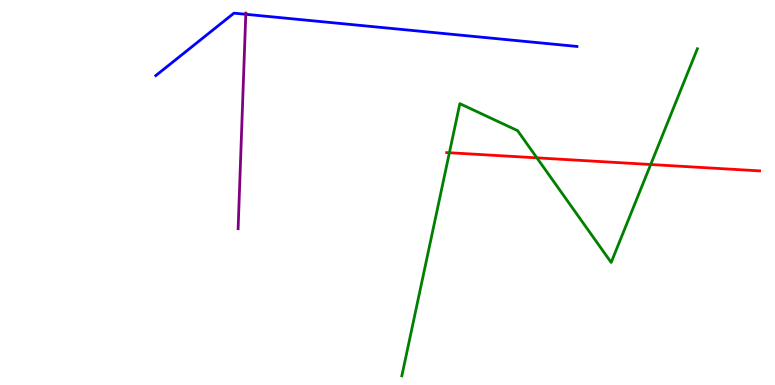[{'lines': ['blue', 'red'], 'intersections': []}, {'lines': ['green', 'red'], 'intersections': [{'x': 5.8, 'y': 6.03}, {'x': 6.93, 'y': 5.9}, {'x': 8.4, 'y': 5.73}]}, {'lines': ['purple', 'red'], 'intersections': []}, {'lines': ['blue', 'green'], 'intersections': []}, {'lines': ['blue', 'purple'], 'intersections': [{'x': 3.17, 'y': 9.63}]}, {'lines': ['green', 'purple'], 'intersections': []}]